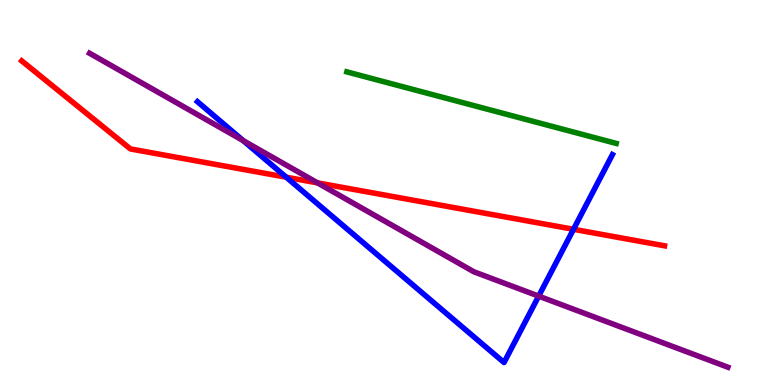[{'lines': ['blue', 'red'], 'intersections': [{'x': 3.69, 'y': 5.4}, {'x': 7.4, 'y': 4.04}]}, {'lines': ['green', 'red'], 'intersections': []}, {'lines': ['purple', 'red'], 'intersections': [{'x': 4.1, 'y': 5.25}]}, {'lines': ['blue', 'green'], 'intersections': []}, {'lines': ['blue', 'purple'], 'intersections': [{'x': 3.14, 'y': 6.35}, {'x': 6.95, 'y': 2.31}]}, {'lines': ['green', 'purple'], 'intersections': []}]